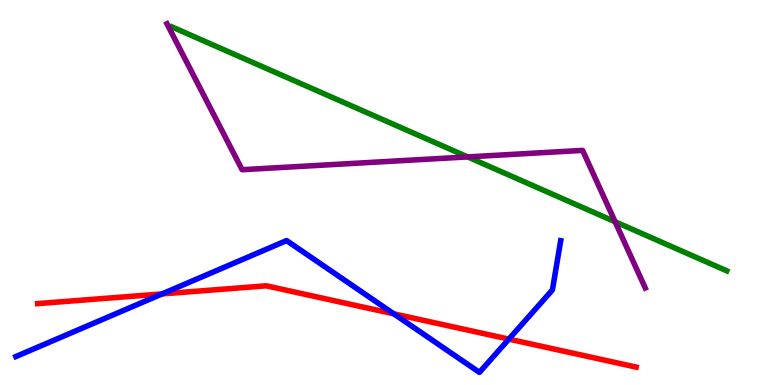[{'lines': ['blue', 'red'], 'intersections': [{'x': 2.09, 'y': 2.37}, {'x': 5.08, 'y': 1.85}, {'x': 6.57, 'y': 1.19}]}, {'lines': ['green', 'red'], 'intersections': []}, {'lines': ['purple', 'red'], 'intersections': []}, {'lines': ['blue', 'green'], 'intersections': []}, {'lines': ['blue', 'purple'], 'intersections': []}, {'lines': ['green', 'purple'], 'intersections': [{'x': 6.03, 'y': 5.92}, {'x': 7.94, 'y': 4.24}]}]